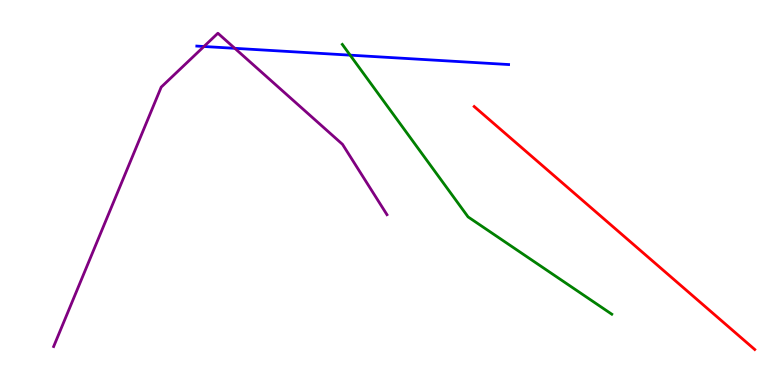[{'lines': ['blue', 'red'], 'intersections': []}, {'lines': ['green', 'red'], 'intersections': []}, {'lines': ['purple', 'red'], 'intersections': []}, {'lines': ['blue', 'green'], 'intersections': [{'x': 4.52, 'y': 8.57}]}, {'lines': ['blue', 'purple'], 'intersections': [{'x': 2.63, 'y': 8.79}, {'x': 3.03, 'y': 8.74}]}, {'lines': ['green', 'purple'], 'intersections': []}]